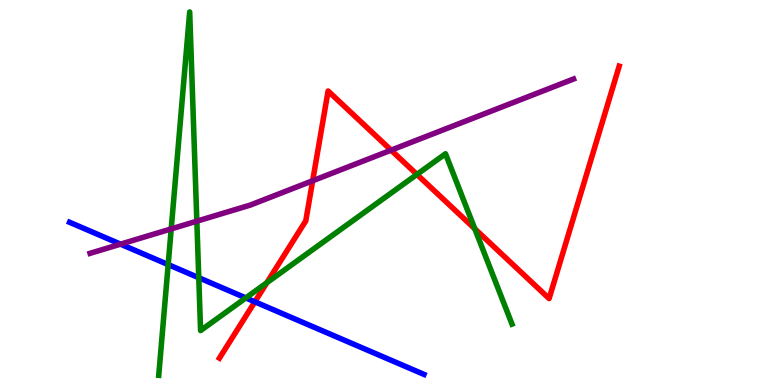[{'lines': ['blue', 'red'], 'intersections': [{'x': 3.29, 'y': 2.16}]}, {'lines': ['green', 'red'], 'intersections': [{'x': 3.44, 'y': 2.66}, {'x': 5.38, 'y': 5.47}, {'x': 6.13, 'y': 4.06}]}, {'lines': ['purple', 'red'], 'intersections': [{'x': 4.03, 'y': 5.31}, {'x': 5.05, 'y': 6.1}]}, {'lines': ['blue', 'green'], 'intersections': [{'x': 2.17, 'y': 3.13}, {'x': 2.56, 'y': 2.79}, {'x': 3.17, 'y': 2.26}]}, {'lines': ['blue', 'purple'], 'intersections': [{'x': 1.56, 'y': 3.66}]}, {'lines': ['green', 'purple'], 'intersections': [{'x': 2.21, 'y': 4.05}, {'x': 2.54, 'y': 4.26}]}]